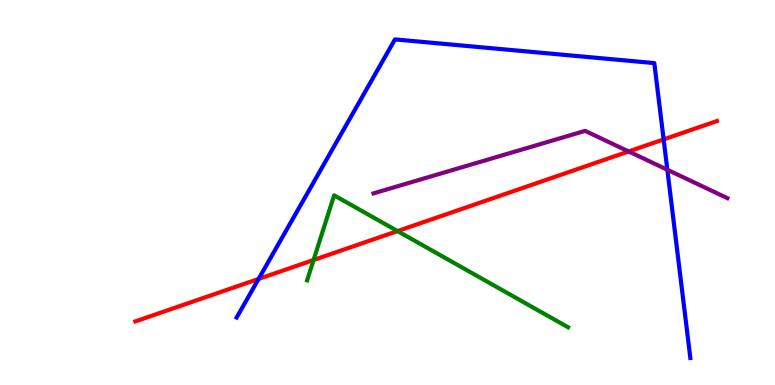[{'lines': ['blue', 'red'], 'intersections': [{'x': 3.34, 'y': 2.75}, {'x': 8.56, 'y': 6.38}]}, {'lines': ['green', 'red'], 'intersections': [{'x': 4.05, 'y': 3.25}, {'x': 5.13, 'y': 4.0}]}, {'lines': ['purple', 'red'], 'intersections': [{'x': 8.11, 'y': 6.07}]}, {'lines': ['blue', 'green'], 'intersections': []}, {'lines': ['blue', 'purple'], 'intersections': [{'x': 8.61, 'y': 5.59}]}, {'lines': ['green', 'purple'], 'intersections': []}]